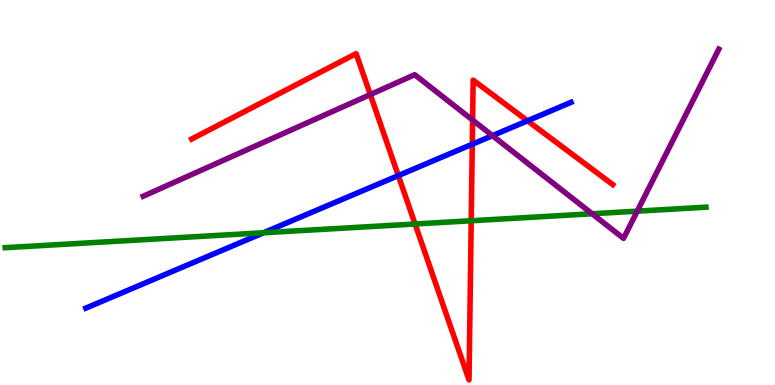[{'lines': ['blue', 'red'], 'intersections': [{'x': 5.14, 'y': 5.44}, {'x': 6.09, 'y': 6.25}, {'x': 6.81, 'y': 6.86}]}, {'lines': ['green', 'red'], 'intersections': [{'x': 5.36, 'y': 4.18}, {'x': 6.08, 'y': 4.27}]}, {'lines': ['purple', 'red'], 'intersections': [{'x': 4.78, 'y': 7.54}, {'x': 6.1, 'y': 6.88}]}, {'lines': ['blue', 'green'], 'intersections': [{'x': 3.4, 'y': 3.95}]}, {'lines': ['blue', 'purple'], 'intersections': [{'x': 6.35, 'y': 6.48}]}, {'lines': ['green', 'purple'], 'intersections': [{'x': 7.64, 'y': 4.45}, {'x': 8.22, 'y': 4.52}]}]